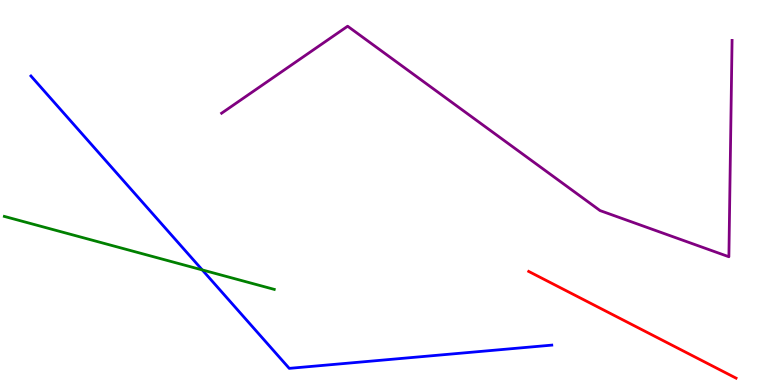[{'lines': ['blue', 'red'], 'intersections': []}, {'lines': ['green', 'red'], 'intersections': []}, {'lines': ['purple', 'red'], 'intersections': []}, {'lines': ['blue', 'green'], 'intersections': [{'x': 2.61, 'y': 2.99}]}, {'lines': ['blue', 'purple'], 'intersections': []}, {'lines': ['green', 'purple'], 'intersections': []}]